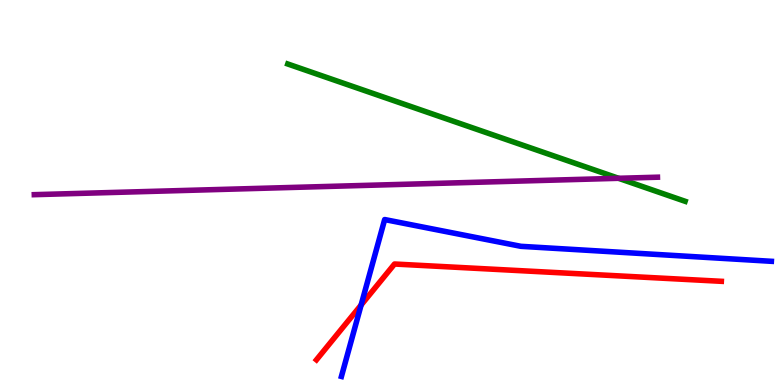[{'lines': ['blue', 'red'], 'intersections': [{'x': 4.66, 'y': 2.08}]}, {'lines': ['green', 'red'], 'intersections': []}, {'lines': ['purple', 'red'], 'intersections': []}, {'lines': ['blue', 'green'], 'intersections': []}, {'lines': ['blue', 'purple'], 'intersections': []}, {'lines': ['green', 'purple'], 'intersections': [{'x': 7.98, 'y': 5.37}]}]